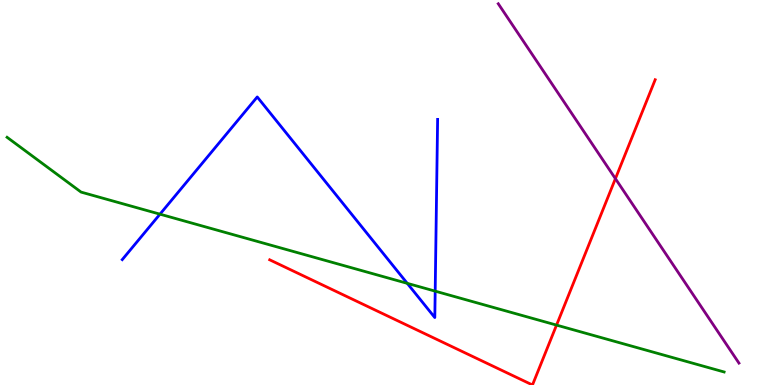[{'lines': ['blue', 'red'], 'intersections': []}, {'lines': ['green', 'red'], 'intersections': [{'x': 7.18, 'y': 1.56}]}, {'lines': ['purple', 'red'], 'intersections': [{'x': 7.94, 'y': 5.36}]}, {'lines': ['blue', 'green'], 'intersections': [{'x': 2.06, 'y': 4.44}, {'x': 5.26, 'y': 2.64}, {'x': 5.62, 'y': 2.44}]}, {'lines': ['blue', 'purple'], 'intersections': []}, {'lines': ['green', 'purple'], 'intersections': []}]